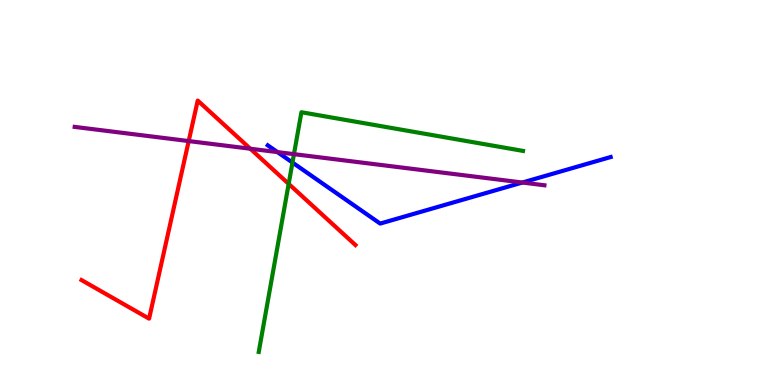[{'lines': ['blue', 'red'], 'intersections': []}, {'lines': ['green', 'red'], 'intersections': [{'x': 3.72, 'y': 5.22}]}, {'lines': ['purple', 'red'], 'intersections': [{'x': 2.43, 'y': 6.34}, {'x': 3.23, 'y': 6.14}]}, {'lines': ['blue', 'green'], 'intersections': [{'x': 3.77, 'y': 5.78}]}, {'lines': ['blue', 'purple'], 'intersections': [{'x': 3.58, 'y': 6.05}, {'x': 6.74, 'y': 5.26}]}, {'lines': ['green', 'purple'], 'intersections': [{'x': 3.79, 'y': 6.0}]}]